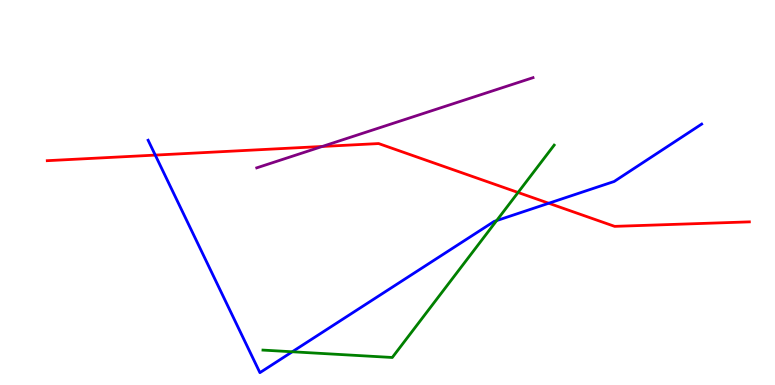[{'lines': ['blue', 'red'], 'intersections': [{'x': 2.0, 'y': 5.97}, {'x': 7.08, 'y': 4.72}]}, {'lines': ['green', 'red'], 'intersections': [{'x': 6.68, 'y': 5.0}]}, {'lines': ['purple', 'red'], 'intersections': [{'x': 4.16, 'y': 6.2}]}, {'lines': ['blue', 'green'], 'intersections': [{'x': 3.77, 'y': 0.863}, {'x': 6.41, 'y': 4.27}]}, {'lines': ['blue', 'purple'], 'intersections': []}, {'lines': ['green', 'purple'], 'intersections': []}]